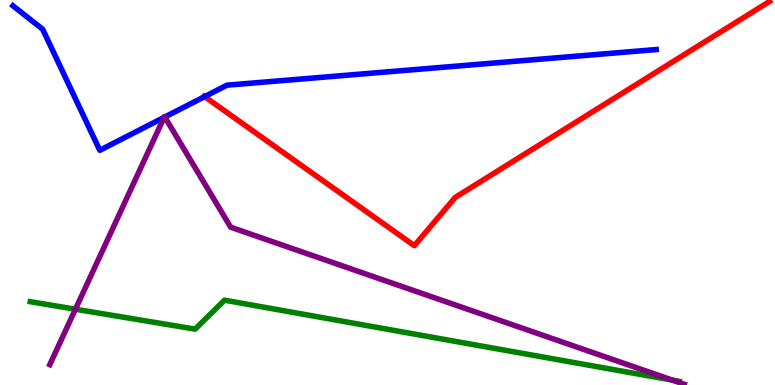[{'lines': ['blue', 'red'], 'intersections': [{'x': 2.64, 'y': 7.49}]}, {'lines': ['green', 'red'], 'intersections': []}, {'lines': ['purple', 'red'], 'intersections': []}, {'lines': ['blue', 'green'], 'intersections': []}, {'lines': ['blue', 'purple'], 'intersections': [{'x': 2.12, 'y': 6.95}, {'x': 2.13, 'y': 6.96}]}, {'lines': ['green', 'purple'], 'intersections': [{'x': 0.973, 'y': 1.97}, {'x': 8.68, 'y': 0.127}]}]